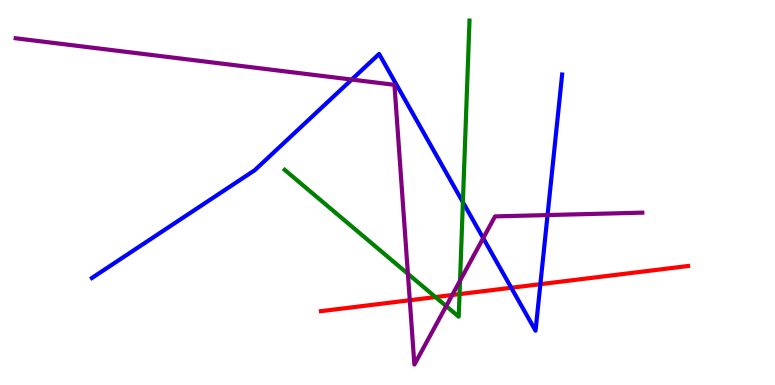[{'lines': ['blue', 'red'], 'intersections': [{'x': 6.6, 'y': 2.53}, {'x': 6.97, 'y': 2.62}]}, {'lines': ['green', 'red'], 'intersections': [{'x': 5.62, 'y': 2.28}, {'x': 5.93, 'y': 2.36}]}, {'lines': ['purple', 'red'], 'intersections': [{'x': 5.29, 'y': 2.2}, {'x': 5.84, 'y': 2.34}]}, {'lines': ['blue', 'green'], 'intersections': [{'x': 5.97, 'y': 4.75}]}, {'lines': ['blue', 'purple'], 'intersections': [{'x': 4.54, 'y': 7.93}, {'x': 6.23, 'y': 3.81}, {'x': 7.07, 'y': 4.41}]}, {'lines': ['green', 'purple'], 'intersections': [{'x': 5.26, 'y': 2.89}, {'x': 5.76, 'y': 2.05}, {'x': 5.94, 'y': 2.71}]}]